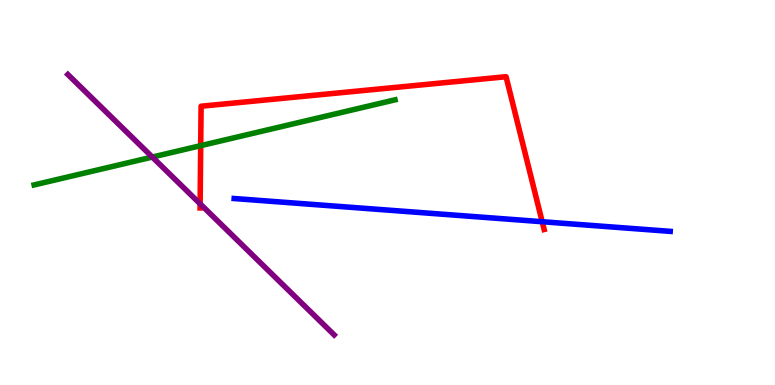[{'lines': ['blue', 'red'], 'intersections': [{'x': 7.0, 'y': 4.24}]}, {'lines': ['green', 'red'], 'intersections': [{'x': 2.59, 'y': 6.22}]}, {'lines': ['purple', 'red'], 'intersections': [{'x': 2.58, 'y': 4.71}]}, {'lines': ['blue', 'green'], 'intersections': []}, {'lines': ['blue', 'purple'], 'intersections': []}, {'lines': ['green', 'purple'], 'intersections': [{'x': 1.97, 'y': 5.92}]}]